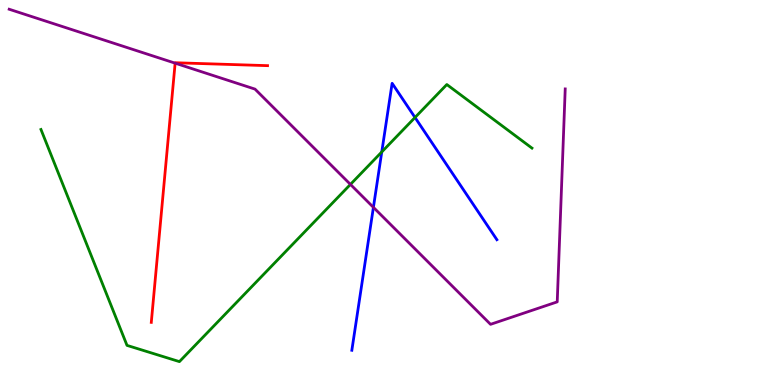[{'lines': ['blue', 'red'], 'intersections': []}, {'lines': ['green', 'red'], 'intersections': []}, {'lines': ['purple', 'red'], 'intersections': [{'x': 2.26, 'y': 8.36}]}, {'lines': ['blue', 'green'], 'intersections': [{'x': 4.93, 'y': 6.05}, {'x': 5.36, 'y': 6.95}]}, {'lines': ['blue', 'purple'], 'intersections': [{'x': 4.82, 'y': 4.61}]}, {'lines': ['green', 'purple'], 'intersections': [{'x': 4.52, 'y': 5.21}]}]